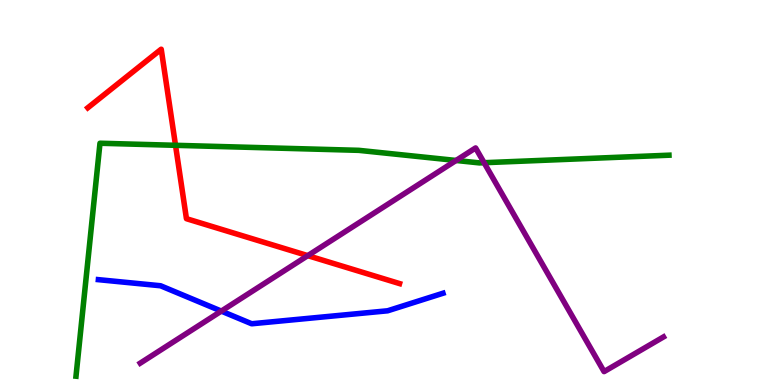[{'lines': ['blue', 'red'], 'intersections': []}, {'lines': ['green', 'red'], 'intersections': [{'x': 2.26, 'y': 6.23}]}, {'lines': ['purple', 'red'], 'intersections': [{'x': 3.97, 'y': 3.36}]}, {'lines': ['blue', 'green'], 'intersections': []}, {'lines': ['blue', 'purple'], 'intersections': [{'x': 2.86, 'y': 1.92}]}, {'lines': ['green', 'purple'], 'intersections': [{'x': 5.88, 'y': 5.83}, {'x': 6.25, 'y': 5.77}]}]